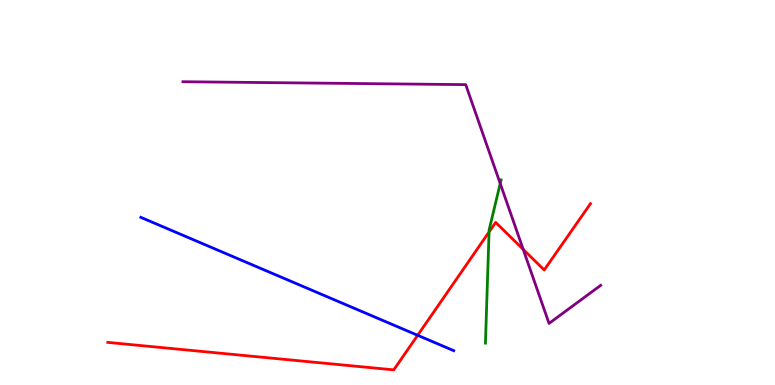[{'lines': ['blue', 'red'], 'intersections': [{'x': 5.39, 'y': 1.29}]}, {'lines': ['green', 'red'], 'intersections': [{'x': 6.31, 'y': 3.97}]}, {'lines': ['purple', 'red'], 'intersections': [{'x': 6.75, 'y': 3.52}]}, {'lines': ['blue', 'green'], 'intersections': []}, {'lines': ['blue', 'purple'], 'intersections': []}, {'lines': ['green', 'purple'], 'intersections': [{'x': 6.45, 'y': 5.23}]}]